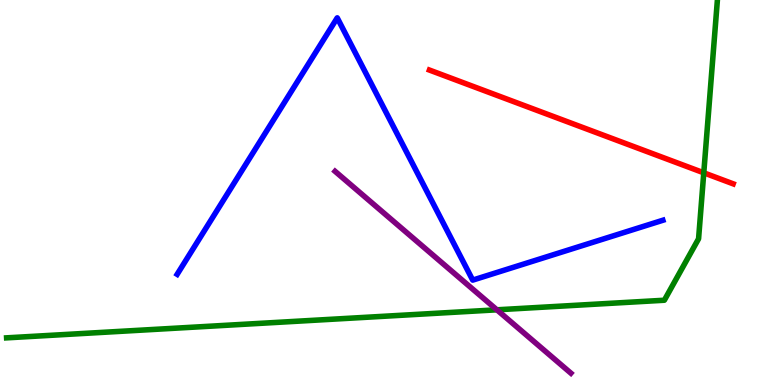[{'lines': ['blue', 'red'], 'intersections': []}, {'lines': ['green', 'red'], 'intersections': [{'x': 9.08, 'y': 5.51}]}, {'lines': ['purple', 'red'], 'intersections': []}, {'lines': ['blue', 'green'], 'intersections': []}, {'lines': ['blue', 'purple'], 'intersections': []}, {'lines': ['green', 'purple'], 'intersections': [{'x': 6.41, 'y': 1.95}]}]